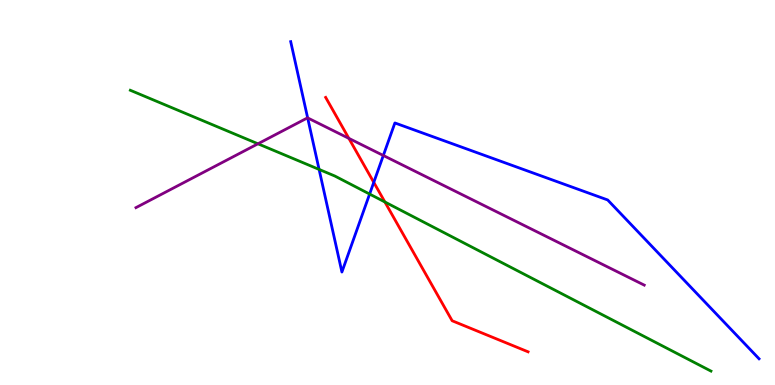[{'lines': ['blue', 'red'], 'intersections': [{'x': 4.82, 'y': 5.26}]}, {'lines': ['green', 'red'], 'intersections': [{'x': 4.97, 'y': 4.75}]}, {'lines': ['purple', 'red'], 'intersections': [{'x': 4.5, 'y': 6.41}]}, {'lines': ['blue', 'green'], 'intersections': [{'x': 4.12, 'y': 5.6}, {'x': 4.77, 'y': 4.96}]}, {'lines': ['blue', 'purple'], 'intersections': [{'x': 3.97, 'y': 6.94}, {'x': 4.95, 'y': 5.96}]}, {'lines': ['green', 'purple'], 'intersections': [{'x': 3.33, 'y': 6.27}]}]